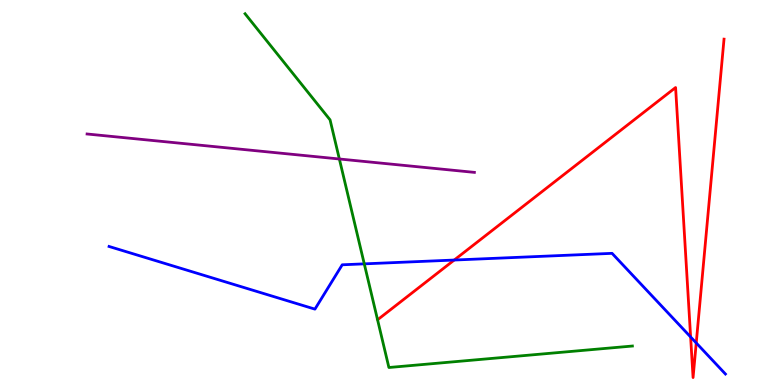[{'lines': ['blue', 'red'], 'intersections': [{'x': 5.86, 'y': 3.25}, {'x': 8.91, 'y': 1.25}, {'x': 8.98, 'y': 1.09}]}, {'lines': ['green', 'red'], 'intersections': []}, {'lines': ['purple', 'red'], 'intersections': []}, {'lines': ['blue', 'green'], 'intersections': [{'x': 4.7, 'y': 3.15}]}, {'lines': ['blue', 'purple'], 'intersections': []}, {'lines': ['green', 'purple'], 'intersections': [{'x': 4.38, 'y': 5.87}]}]